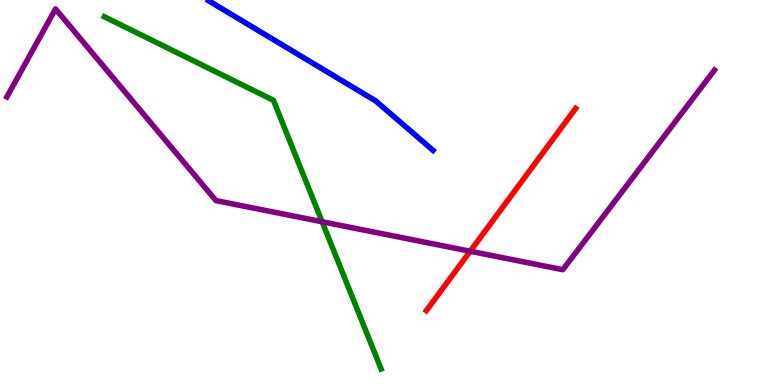[{'lines': ['blue', 'red'], 'intersections': []}, {'lines': ['green', 'red'], 'intersections': []}, {'lines': ['purple', 'red'], 'intersections': [{'x': 6.07, 'y': 3.47}]}, {'lines': ['blue', 'green'], 'intersections': []}, {'lines': ['blue', 'purple'], 'intersections': []}, {'lines': ['green', 'purple'], 'intersections': [{'x': 4.16, 'y': 4.24}]}]